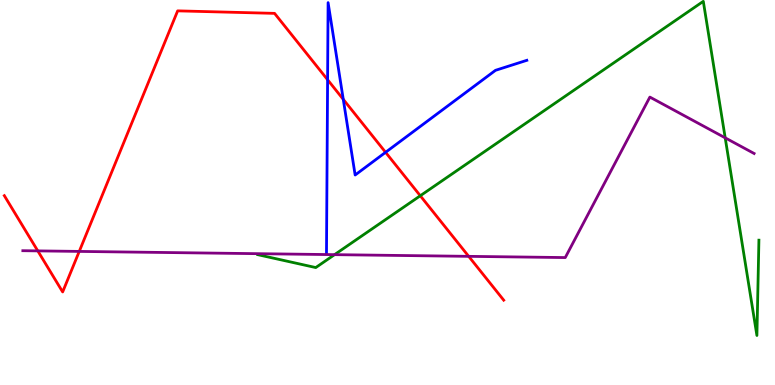[{'lines': ['blue', 'red'], 'intersections': [{'x': 4.23, 'y': 7.93}, {'x': 4.43, 'y': 7.42}, {'x': 4.98, 'y': 6.04}]}, {'lines': ['green', 'red'], 'intersections': [{'x': 5.42, 'y': 4.92}]}, {'lines': ['purple', 'red'], 'intersections': [{'x': 0.488, 'y': 3.48}, {'x': 1.02, 'y': 3.47}, {'x': 6.05, 'y': 3.34}]}, {'lines': ['blue', 'green'], 'intersections': []}, {'lines': ['blue', 'purple'], 'intersections': []}, {'lines': ['green', 'purple'], 'intersections': [{'x': 4.32, 'y': 3.39}, {'x': 9.36, 'y': 6.42}]}]